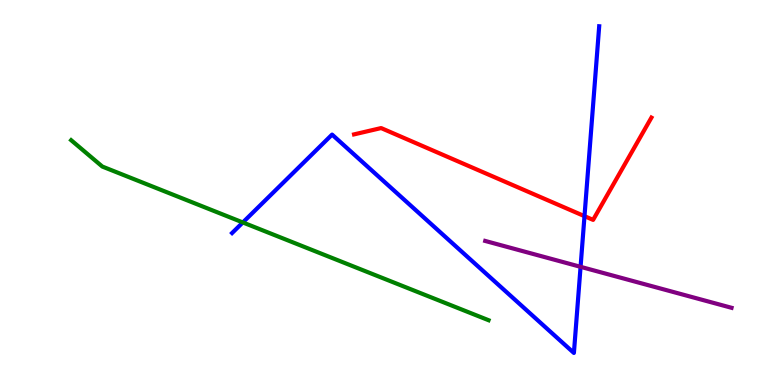[{'lines': ['blue', 'red'], 'intersections': [{'x': 7.54, 'y': 4.39}]}, {'lines': ['green', 'red'], 'intersections': []}, {'lines': ['purple', 'red'], 'intersections': []}, {'lines': ['blue', 'green'], 'intersections': [{'x': 3.13, 'y': 4.22}]}, {'lines': ['blue', 'purple'], 'intersections': [{'x': 7.49, 'y': 3.07}]}, {'lines': ['green', 'purple'], 'intersections': []}]